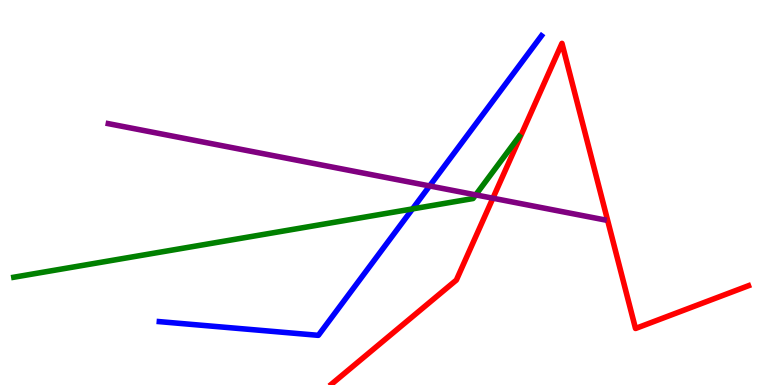[{'lines': ['blue', 'red'], 'intersections': []}, {'lines': ['green', 'red'], 'intersections': []}, {'lines': ['purple', 'red'], 'intersections': [{'x': 6.36, 'y': 4.85}]}, {'lines': ['blue', 'green'], 'intersections': [{'x': 5.32, 'y': 4.57}]}, {'lines': ['blue', 'purple'], 'intersections': [{'x': 5.54, 'y': 5.17}]}, {'lines': ['green', 'purple'], 'intersections': [{'x': 6.14, 'y': 4.94}]}]